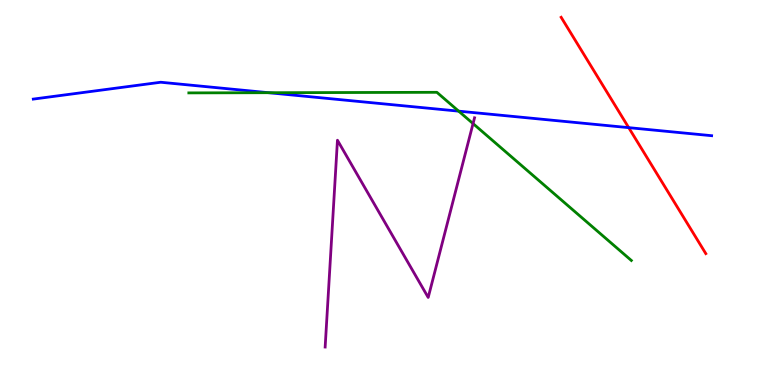[{'lines': ['blue', 'red'], 'intersections': [{'x': 8.11, 'y': 6.68}]}, {'lines': ['green', 'red'], 'intersections': []}, {'lines': ['purple', 'red'], 'intersections': []}, {'lines': ['blue', 'green'], 'intersections': [{'x': 3.47, 'y': 7.59}, {'x': 5.92, 'y': 7.11}]}, {'lines': ['blue', 'purple'], 'intersections': []}, {'lines': ['green', 'purple'], 'intersections': [{'x': 6.1, 'y': 6.79}]}]